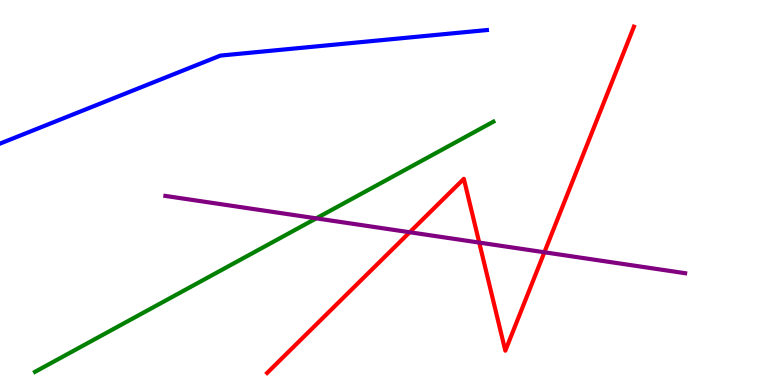[{'lines': ['blue', 'red'], 'intersections': []}, {'lines': ['green', 'red'], 'intersections': []}, {'lines': ['purple', 'red'], 'intersections': [{'x': 5.29, 'y': 3.97}, {'x': 6.18, 'y': 3.7}, {'x': 7.02, 'y': 3.45}]}, {'lines': ['blue', 'green'], 'intersections': []}, {'lines': ['blue', 'purple'], 'intersections': []}, {'lines': ['green', 'purple'], 'intersections': [{'x': 4.08, 'y': 4.33}]}]